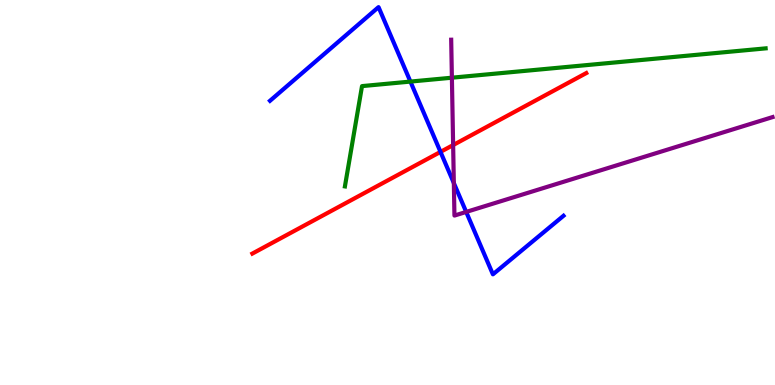[{'lines': ['blue', 'red'], 'intersections': [{'x': 5.68, 'y': 6.05}]}, {'lines': ['green', 'red'], 'intersections': []}, {'lines': ['purple', 'red'], 'intersections': [{'x': 5.85, 'y': 6.23}]}, {'lines': ['blue', 'green'], 'intersections': [{'x': 5.3, 'y': 7.88}]}, {'lines': ['blue', 'purple'], 'intersections': [{'x': 5.86, 'y': 5.25}, {'x': 6.02, 'y': 4.5}]}, {'lines': ['green', 'purple'], 'intersections': [{'x': 5.83, 'y': 7.98}]}]